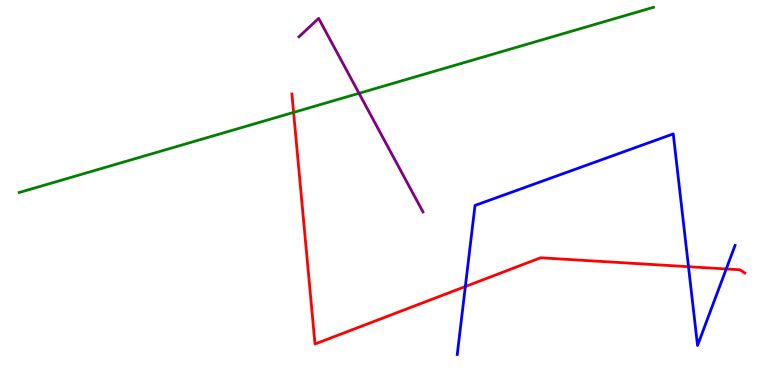[{'lines': ['blue', 'red'], 'intersections': [{'x': 6.0, 'y': 2.56}, {'x': 8.88, 'y': 3.07}, {'x': 9.37, 'y': 3.01}]}, {'lines': ['green', 'red'], 'intersections': [{'x': 3.79, 'y': 7.08}]}, {'lines': ['purple', 'red'], 'intersections': []}, {'lines': ['blue', 'green'], 'intersections': []}, {'lines': ['blue', 'purple'], 'intersections': []}, {'lines': ['green', 'purple'], 'intersections': [{'x': 4.63, 'y': 7.58}]}]